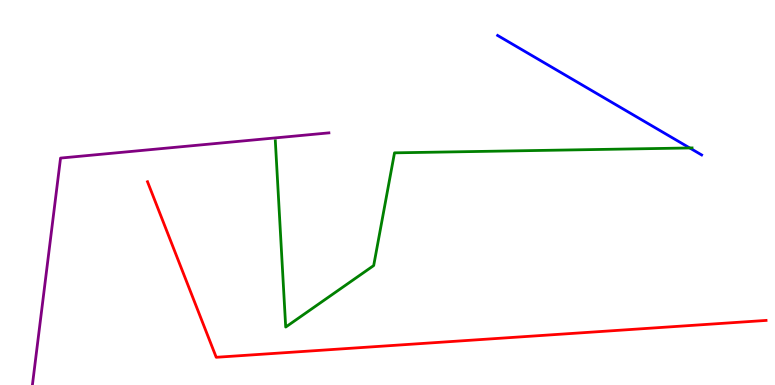[{'lines': ['blue', 'red'], 'intersections': []}, {'lines': ['green', 'red'], 'intersections': []}, {'lines': ['purple', 'red'], 'intersections': []}, {'lines': ['blue', 'green'], 'intersections': [{'x': 8.9, 'y': 6.16}]}, {'lines': ['blue', 'purple'], 'intersections': []}, {'lines': ['green', 'purple'], 'intersections': []}]